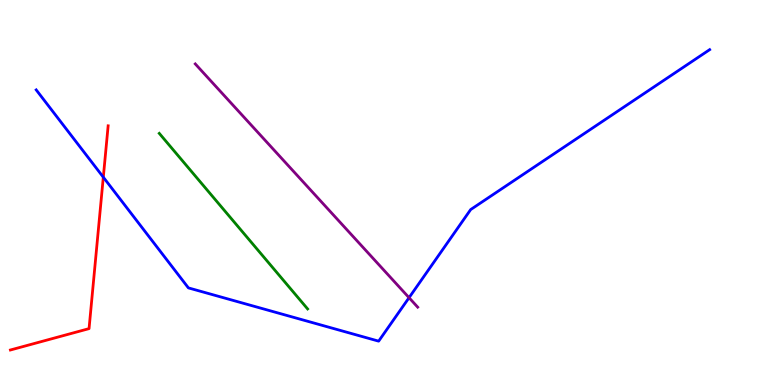[{'lines': ['blue', 'red'], 'intersections': [{'x': 1.33, 'y': 5.4}]}, {'lines': ['green', 'red'], 'intersections': []}, {'lines': ['purple', 'red'], 'intersections': []}, {'lines': ['blue', 'green'], 'intersections': []}, {'lines': ['blue', 'purple'], 'intersections': [{'x': 5.28, 'y': 2.27}]}, {'lines': ['green', 'purple'], 'intersections': []}]